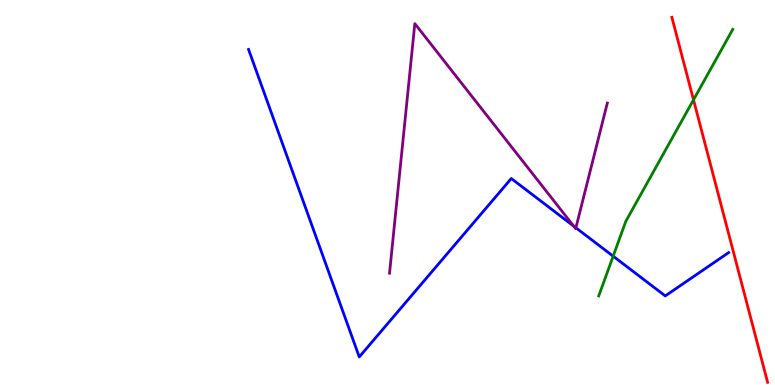[{'lines': ['blue', 'red'], 'intersections': []}, {'lines': ['green', 'red'], 'intersections': [{'x': 8.95, 'y': 7.41}]}, {'lines': ['purple', 'red'], 'intersections': []}, {'lines': ['blue', 'green'], 'intersections': [{'x': 7.91, 'y': 3.35}]}, {'lines': ['blue', 'purple'], 'intersections': [{'x': 7.4, 'y': 4.13}, {'x': 7.43, 'y': 4.08}]}, {'lines': ['green', 'purple'], 'intersections': []}]